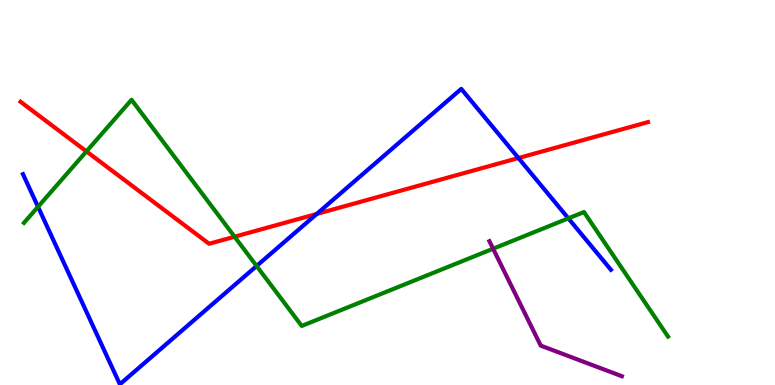[{'lines': ['blue', 'red'], 'intersections': [{'x': 4.09, 'y': 4.44}, {'x': 6.69, 'y': 5.9}]}, {'lines': ['green', 'red'], 'intersections': [{'x': 1.12, 'y': 6.07}, {'x': 3.03, 'y': 3.85}]}, {'lines': ['purple', 'red'], 'intersections': []}, {'lines': ['blue', 'green'], 'intersections': [{'x': 0.491, 'y': 4.63}, {'x': 3.31, 'y': 3.09}, {'x': 7.33, 'y': 4.33}]}, {'lines': ['blue', 'purple'], 'intersections': []}, {'lines': ['green', 'purple'], 'intersections': [{'x': 6.36, 'y': 3.54}]}]